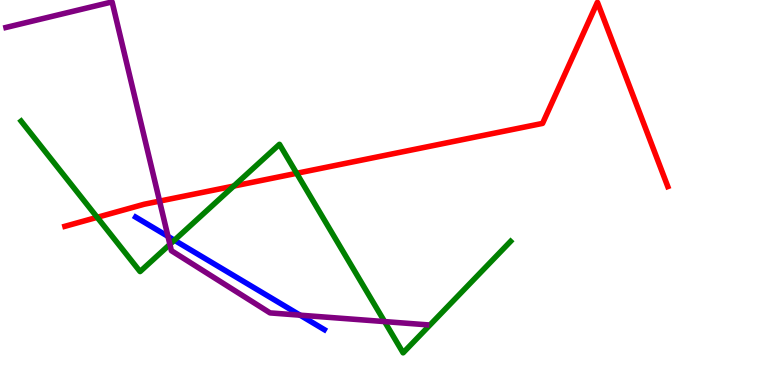[{'lines': ['blue', 'red'], 'intersections': []}, {'lines': ['green', 'red'], 'intersections': [{'x': 1.25, 'y': 4.36}, {'x': 3.02, 'y': 5.17}, {'x': 3.83, 'y': 5.5}]}, {'lines': ['purple', 'red'], 'intersections': [{'x': 2.06, 'y': 4.78}]}, {'lines': ['blue', 'green'], 'intersections': [{'x': 2.25, 'y': 3.76}]}, {'lines': ['blue', 'purple'], 'intersections': [{'x': 2.17, 'y': 3.86}, {'x': 3.87, 'y': 1.81}]}, {'lines': ['green', 'purple'], 'intersections': [{'x': 2.19, 'y': 3.65}, {'x': 4.96, 'y': 1.65}]}]